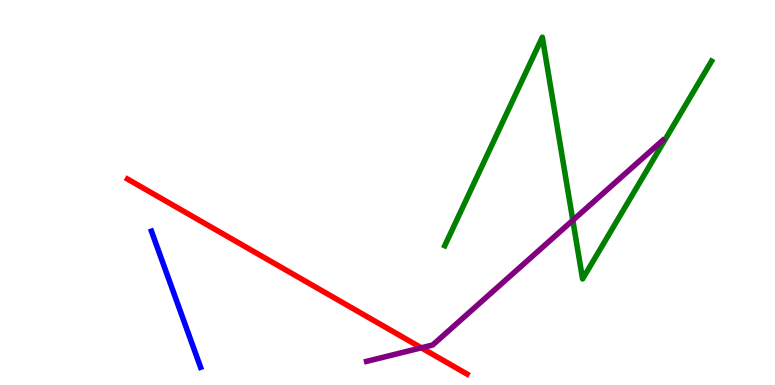[{'lines': ['blue', 'red'], 'intersections': []}, {'lines': ['green', 'red'], 'intersections': []}, {'lines': ['purple', 'red'], 'intersections': [{'x': 5.44, 'y': 0.966}]}, {'lines': ['blue', 'green'], 'intersections': []}, {'lines': ['blue', 'purple'], 'intersections': []}, {'lines': ['green', 'purple'], 'intersections': [{'x': 7.39, 'y': 4.28}]}]